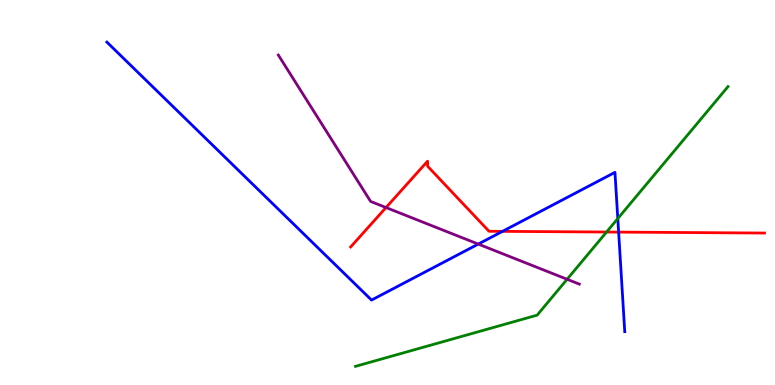[{'lines': ['blue', 'red'], 'intersections': [{'x': 6.48, 'y': 3.99}, {'x': 7.98, 'y': 3.97}]}, {'lines': ['green', 'red'], 'intersections': [{'x': 7.83, 'y': 3.97}]}, {'lines': ['purple', 'red'], 'intersections': [{'x': 4.98, 'y': 4.61}]}, {'lines': ['blue', 'green'], 'intersections': [{'x': 7.97, 'y': 4.32}]}, {'lines': ['blue', 'purple'], 'intersections': [{'x': 6.17, 'y': 3.66}]}, {'lines': ['green', 'purple'], 'intersections': [{'x': 7.32, 'y': 2.75}]}]